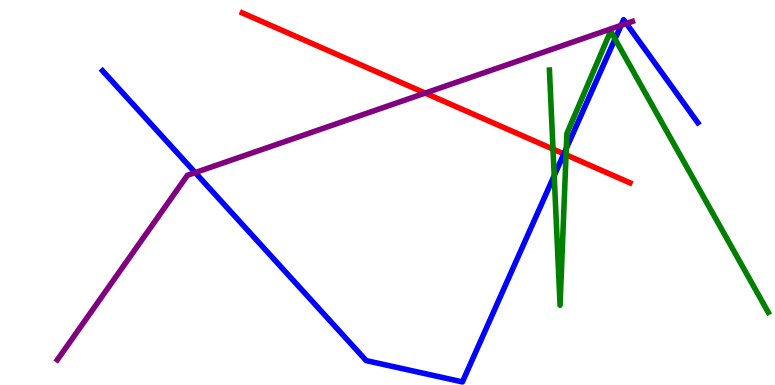[{'lines': ['blue', 'red'], 'intersections': [{'x': 7.28, 'y': 6.0}]}, {'lines': ['green', 'red'], 'intersections': [{'x': 7.14, 'y': 6.13}, {'x': 7.3, 'y': 5.98}]}, {'lines': ['purple', 'red'], 'intersections': [{'x': 5.49, 'y': 7.58}]}, {'lines': ['blue', 'green'], 'intersections': [{'x': 7.15, 'y': 5.44}, {'x': 7.31, 'y': 6.14}, {'x': 7.94, 'y': 8.99}]}, {'lines': ['blue', 'purple'], 'intersections': [{'x': 2.52, 'y': 5.52}, {'x': 8.01, 'y': 9.34}, {'x': 8.08, 'y': 9.39}]}, {'lines': ['green', 'purple'], 'intersections': []}]